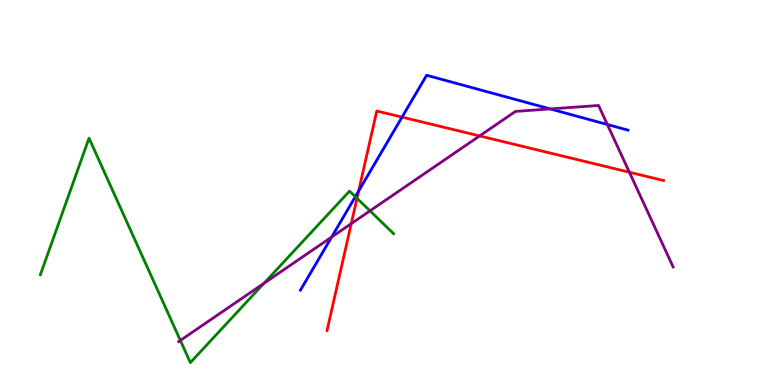[{'lines': ['blue', 'red'], 'intersections': [{'x': 4.63, 'y': 5.04}, {'x': 5.19, 'y': 6.96}]}, {'lines': ['green', 'red'], 'intersections': [{'x': 4.61, 'y': 4.85}]}, {'lines': ['purple', 'red'], 'intersections': [{'x': 4.53, 'y': 4.19}, {'x': 6.19, 'y': 6.47}, {'x': 8.12, 'y': 5.53}]}, {'lines': ['blue', 'green'], 'intersections': [{'x': 4.58, 'y': 4.89}]}, {'lines': ['blue', 'purple'], 'intersections': [{'x': 4.28, 'y': 3.84}, {'x': 7.1, 'y': 7.17}, {'x': 7.84, 'y': 6.77}]}, {'lines': ['green', 'purple'], 'intersections': [{'x': 2.33, 'y': 1.16}, {'x': 3.41, 'y': 2.64}, {'x': 4.77, 'y': 4.52}]}]